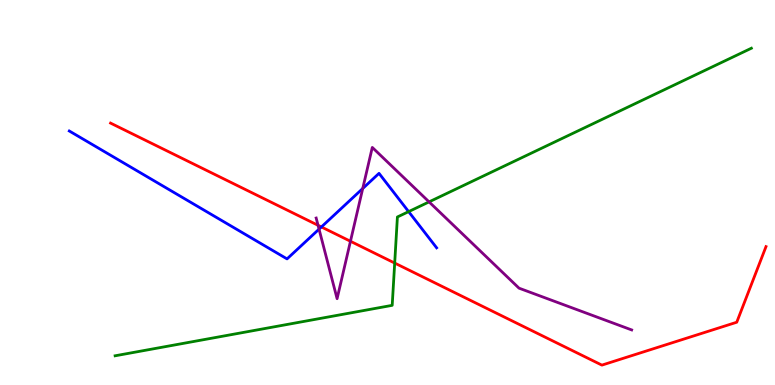[{'lines': ['blue', 'red'], 'intersections': [{'x': 4.15, 'y': 4.11}]}, {'lines': ['green', 'red'], 'intersections': [{'x': 5.09, 'y': 3.17}]}, {'lines': ['purple', 'red'], 'intersections': [{'x': 4.1, 'y': 4.15}, {'x': 4.52, 'y': 3.73}]}, {'lines': ['blue', 'green'], 'intersections': [{'x': 5.27, 'y': 4.5}]}, {'lines': ['blue', 'purple'], 'intersections': [{'x': 4.12, 'y': 4.05}, {'x': 4.68, 'y': 5.1}]}, {'lines': ['green', 'purple'], 'intersections': [{'x': 5.54, 'y': 4.76}]}]